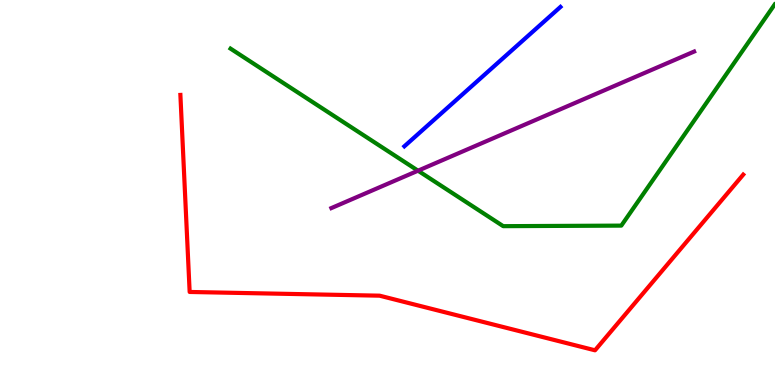[{'lines': ['blue', 'red'], 'intersections': []}, {'lines': ['green', 'red'], 'intersections': []}, {'lines': ['purple', 'red'], 'intersections': []}, {'lines': ['blue', 'green'], 'intersections': []}, {'lines': ['blue', 'purple'], 'intersections': []}, {'lines': ['green', 'purple'], 'intersections': [{'x': 5.39, 'y': 5.57}]}]